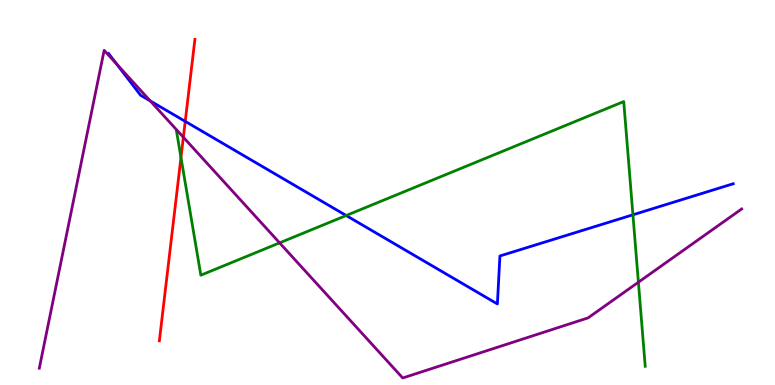[{'lines': ['blue', 'red'], 'intersections': [{'x': 2.39, 'y': 6.85}]}, {'lines': ['green', 'red'], 'intersections': [{'x': 2.34, 'y': 5.91}]}, {'lines': ['purple', 'red'], 'intersections': [{'x': 2.37, 'y': 6.44}]}, {'lines': ['blue', 'green'], 'intersections': [{'x': 4.47, 'y': 4.4}, {'x': 8.17, 'y': 4.42}]}, {'lines': ['blue', 'purple'], 'intersections': [{'x': 1.51, 'y': 8.34}, {'x': 1.94, 'y': 7.38}]}, {'lines': ['green', 'purple'], 'intersections': [{'x': 3.61, 'y': 3.69}, {'x': 8.24, 'y': 2.67}]}]